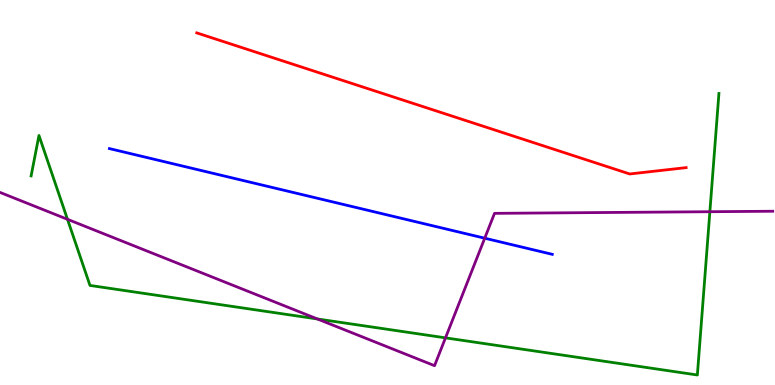[{'lines': ['blue', 'red'], 'intersections': []}, {'lines': ['green', 'red'], 'intersections': []}, {'lines': ['purple', 'red'], 'intersections': []}, {'lines': ['blue', 'green'], 'intersections': []}, {'lines': ['blue', 'purple'], 'intersections': [{'x': 6.25, 'y': 3.81}]}, {'lines': ['green', 'purple'], 'intersections': [{'x': 0.871, 'y': 4.3}, {'x': 4.1, 'y': 1.72}, {'x': 5.75, 'y': 1.22}, {'x': 9.16, 'y': 4.5}]}]